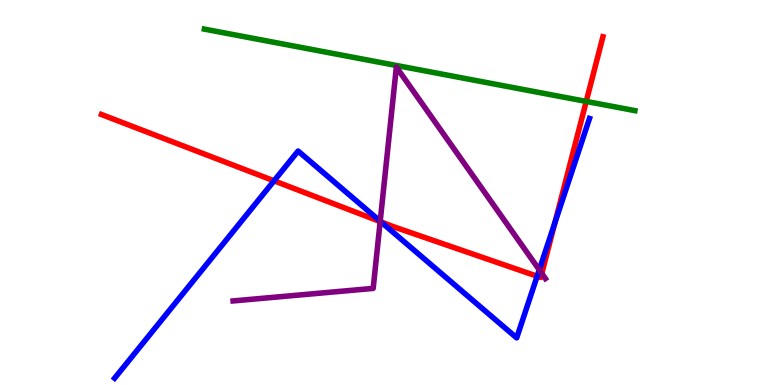[{'lines': ['blue', 'red'], 'intersections': [{'x': 3.54, 'y': 5.3}, {'x': 4.92, 'y': 4.24}, {'x': 6.93, 'y': 2.83}, {'x': 7.16, 'y': 4.22}]}, {'lines': ['green', 'red'], 'intersections': [{'x': 7.56, 'y': 7.37}]}, {'lines': ['purple', 'red'], 'intersections': [{'x': 4.91, 'y': 4.24}, {'x': 6.99, 'y': 2.9}]}, {'lines': ['blue', 'green'], 'intersections': []}, {'lines': ['blue', 'purple'], 'intersections': [{'x': 4.91, 'y': 4.25}, {'x': 6.96, 'y': 2.99}]}, {'lines': ['green', 'purple'], 'intersections': []}]